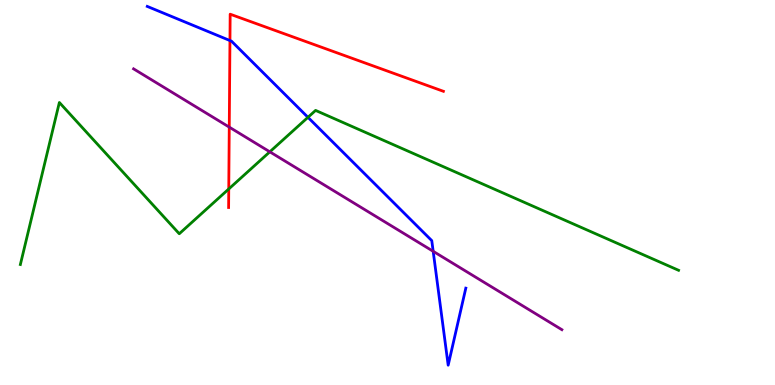[{'lines': ['blue', 'red'], 'intersections': [{'x': 2.97, 'y': 8.95}]}, {'lines': ['green', 'red'], 'intersections': [{'x': 2.95, 'y': 5.09}]}, {'lines': ['purple', 'red'], 'intersections': [{'x': 2.96, 'y': 6.7}]}, {'lines': ['blue', 'green'], 'intersections': [{'x': 3.97, 'y': 6.95}]}, {'lines': ['blue', 'purple'], 'intersections': [{'x': 5.59, 'y': 3.47}]}, {'lines': ['green', 'purple'], 'intersections': [{'x': 3.48, 'y': 6.06}]}]